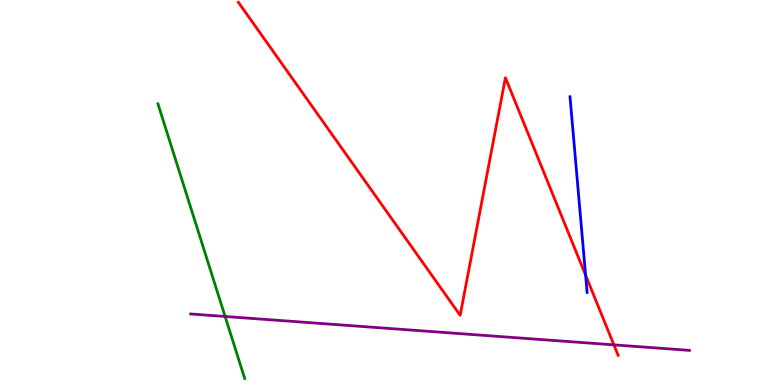[{'lines': ['blue', 'red'], 'intersections': [{'x': 7.56, 'y': 2.85}]}, {'lines': ['green', 'red'], 'intersections': []}, {'lines': ['purple', 'red'], 'intersections': [{'x': 7.92, 'y': 1.04}]}, {'lines': ['blue', 'green'], 'intersections': []}, {'lines': ['blue', 'purple'], 'intersections': []}, {'lines': ['green', 'purple'], 'intersections': [{'x': 2.9, 'y': 1.78}]}]